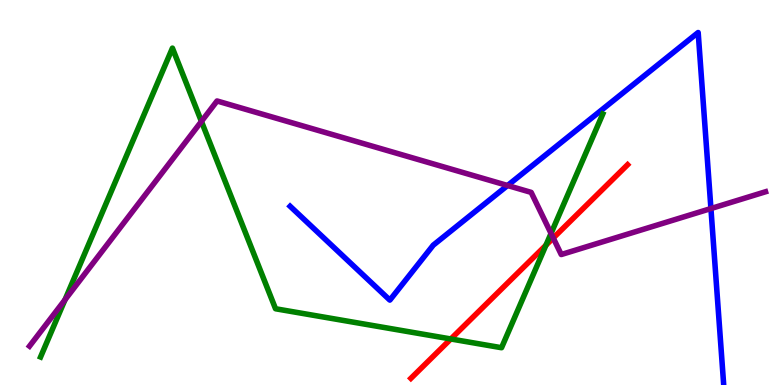[{'lines': ['blue', 'red'], 'intersections': []}, {'lines': ['green', 'red'], 'intersections': [{'x': 5.82, 'y': 1.2}, {'x': 7.04, 'y': 3.63}]}, {'lines': ['purple', 'red'], 'intersections': [{'x': 7.14, 'y': 3.82}]}, {'lines': ['blue', 'green'], 'intersections': []}, {'lines': ['blue', 'purple'], 'intersections': [{'x': 6.55, 'y': 5.18}, {'x': 9.17, 'y': 4.58}]}, {'lines': ['green', 'purple'], 'intersections': [{'x': 0.838, 'y': 2.21}, {'x': 2.6, 'y': 6.85}, {'x': 7.11, 'y': 3.94}]}]